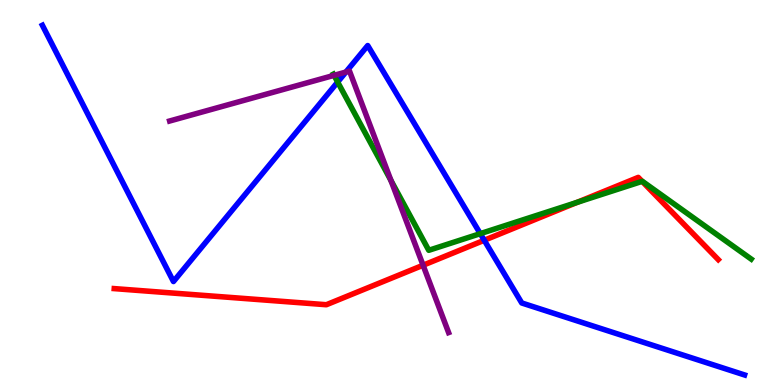[{'lines': ['blue', 'red'], 'intersections': [{'x': 6.25, 'y': 3.76}]}, {'lines': ['green', 'red'], 'intersections': [{'x': 7.45, 'y': 4.74}, {'x': 8.29, 'y': 5.29}]}, {'lines': ['purple', 'red'], 'intersections': [{'x': 5.46, 'y': 3.11}]}, {'lines': ['blue', 'green'], 'intersections': [{'x': 4.36, 'y': 7.87}, {'x': 6.2, 'y': 3.93}]}, {'lines': ['blue', 'purple'], 'intersections': [{'x': 4.46, 'y': 8.13}]}, {'lines': ['green', 'purple'], 'intersections': [{'x': 4.31, 'y': 8.04}, {'x': 5.04, 'y': 5.31}]}]